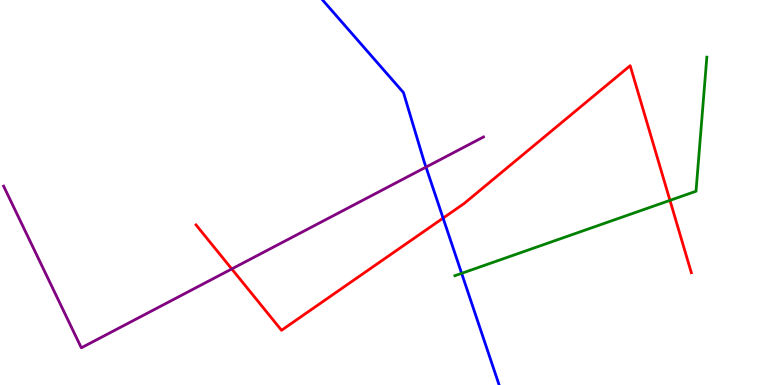[{'lines': ['blue', 'red'], 'intersections': [{'x': 5.72, 'y': 4.33}]}, {'lines': ['green', 'red'], 'intersections': [{'x': 8.64, 'y': 4.8}]}, {'lines': ['purple', 'red'], 'intersections': [{'x': 2.99, 'y': 3.01}]}, {'lines': ['blue', 'green'], 'intersections': [{'x': 5.96, 'y': 2.9}]}, {'lines': ['blue', 'purple'], 'intersections': [{'x': 5.5, 'y': 5.66}]}, {'lines': ['green', 'purple'], 'intersections': []}]